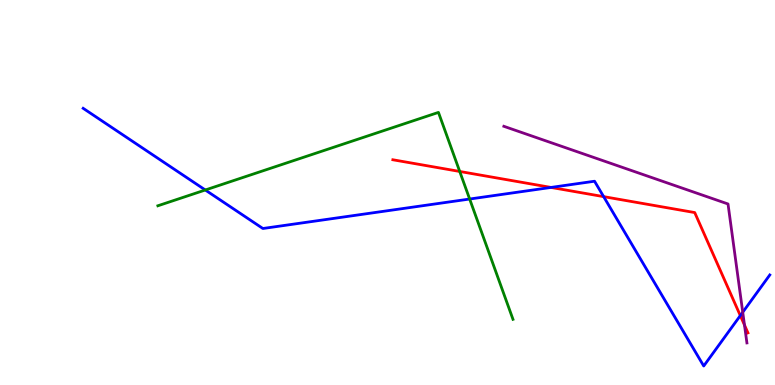[{'lines': ['blue', 'red'], 'intersections': [{'x': 7.11, 'y': 5.13}, {'x': 7.79, 'y': 4.89}, {'x': 9.55, 'y': 1.8}]}, {'lines': ['green', 'red'], 'intersections': [{'x': 5.93, 'y': 5.55}]}, {'lines': ['purple', 'red'], 'intersections': [{'x': 9.61, 'y': 1.56}]}, {'lines': ['blue', 'green'], 'intersections': [{'x': 2.65, 'y': 5.07}, {'x': 6.06, 'y': 4.83}]}, {'lines': ['blue', 'purple'], 'intersections': [{'x': 9.58, 'y': 1.89}]}, {'lines': ['green', 'purple'], 'intersections': []}]